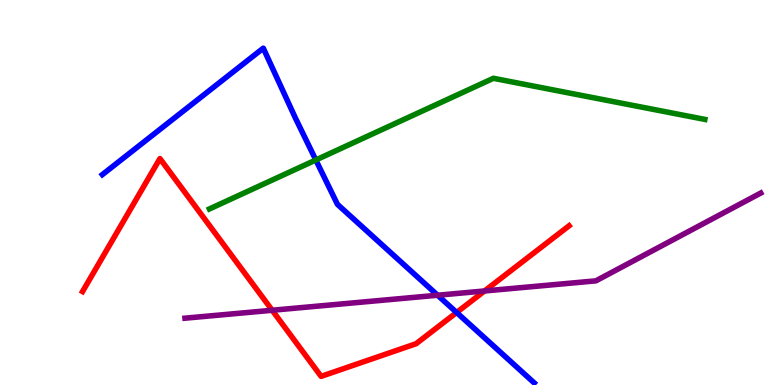[{'lines': ['blue', 'red'], 'intersections': [{'x': 5.89, 'y': 1.88}]}, {'lines': ['green', 'red'], 'intersections': []}, {'lines': ['purple', 'red'], 'intersections': [{'x': 3.51, 'y': 1.94}, {'x': 6.25, 'y': 2.44}]}, {'lines': ['blue', 'green'], 'intersections': [{'x': 4.08, 'y': 5.84}]}, {'lines': ['blue', 'purple'], 'intersections': [{'x': 5.65, 'y': 2.33}]}, {'lines': ['green', 'purple'], 'intersections': []}]